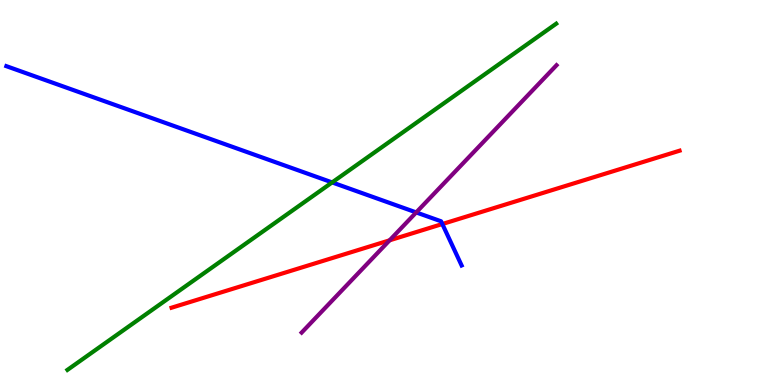[{'lines': ['blue', 'red'], 'intersections': [{'x': 5.71, 'y': 4.18}]}, {'lines': ['green', 'red'], 'intersections': []}, {'lines': ['purple', 'red'], 'intersections': [{'x': 5.03, 'y': 3.76}]}, {'lines': ['blue', 'green'], 'intersections': [{'x': 4.29, 'y': 5.26}]}, {'lines': ['blue', 'purple'], 'intersections': [{'x': 5.37, 'y': 4.48}]}, {'lines': ['green', 'purple'], 'intersections': []}]